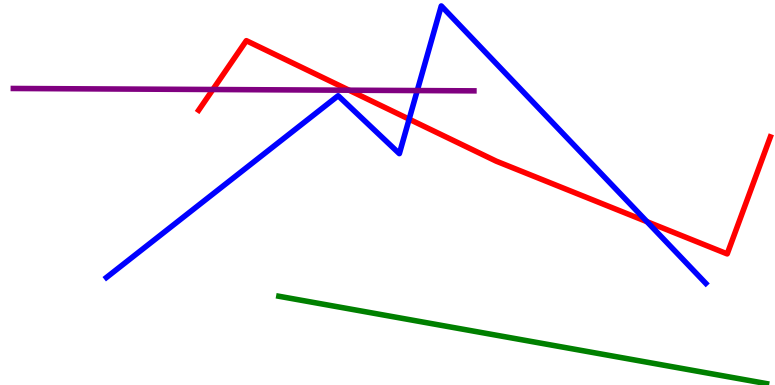[{'lines': ['blue', 'red'], 'intersections': [{'x': 5.28, 'y': 6.9}, {'x': 8.35, 'y': 4.24}]}, {'lines': ['green', 'red'], 'intersections': []}, {'lines': ['purple', 'red'], 'intersections': [{'x': 2.75, 'y': 7.68}, {'x': 4.5, 'y': 7.66}]}, {'lines': ['blue', 'green'], 'intersections': []}, {'lines': ['blue', 'purple'], 'intersections': [{'x': 5.38, 'y': 7.65}]}, {'lines': ['green', 'purple'], 'intersections': []}]